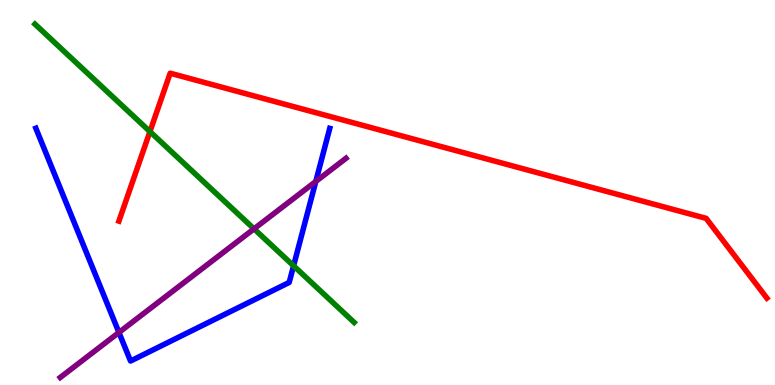[{'lines': ['blue', 'red'], 'intersections': []}, {'lines': ['green', 'red'], 'intersections': [{'x': 1.93, 'y': 6.58}]}, {'lines': ['purple', 'red'], 'intersections': []}, {'lines': ['blue', 'green'], 'intersections': [{'x': 3.79, 'y': 3.1}]}, {'lines': ['blue', 'purple'], 'intersections': [{'x': 1.53, 'y': 1.36}, {'x': 4.07, 'y': 5.29}]}, {'lines': ['green', 'purple'], 'intersections': [{'x': 3.28, 'y': 4.06}]}]